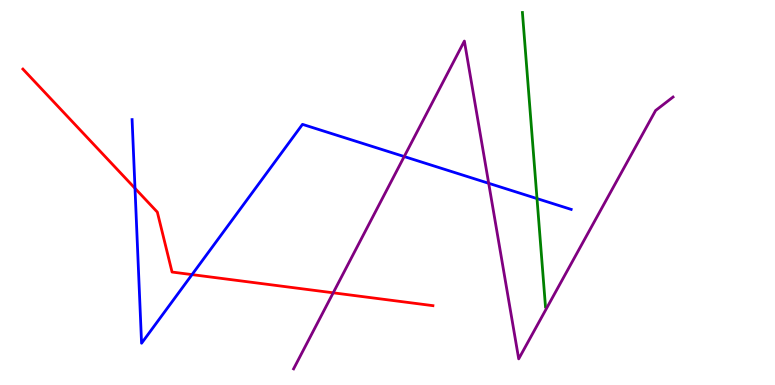[{'lines': ['blue', 'red'], 'intersections': [{'x': 1.74, 'y': 5.11}, {'x': 2.48, 'y': 2.87}]}, {'lines': ['green', 'red'], 'intersections': []}, {'lines': ['purple', 'red'], 'intersections': [{'x': 4.3, 'y': 2.39}]}, {'lines': ['blue', 'green'], 'intersections': [{'x': 6.93, 'y': 4.84}]}, {'lines': ['blue', 'purple'], 'intersections': [{'x': 5.22, 'y': 5.93}, {'x': 6.31, 'y': 5.24}]}, {'lines': ['green', 'purple'], 'intersections': []}]